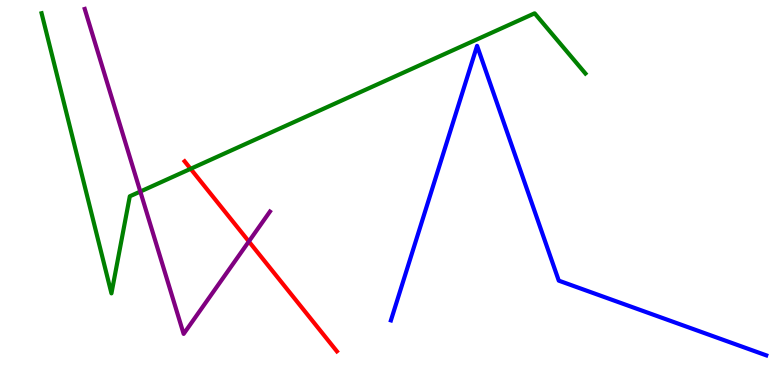[{'lines': ['blue', 'red'], 'intersections': []}, {'lines': ['green', 'red'], 'intersections': [{'x': 2.46, 'y': 5.62}]}, {'lines': ['purple', 'red'], 'intersections': [{'x': 3.21, 'y': 3.73}]}, {'lines': ['blue', 'green'], 'intersections': []}, {'lines': ['blue', 'purple'], 'intersections': []}, {'lines': ['green', 'purple'], 'intersections': [{'x': 1.81, 'y': 5.02}]}]